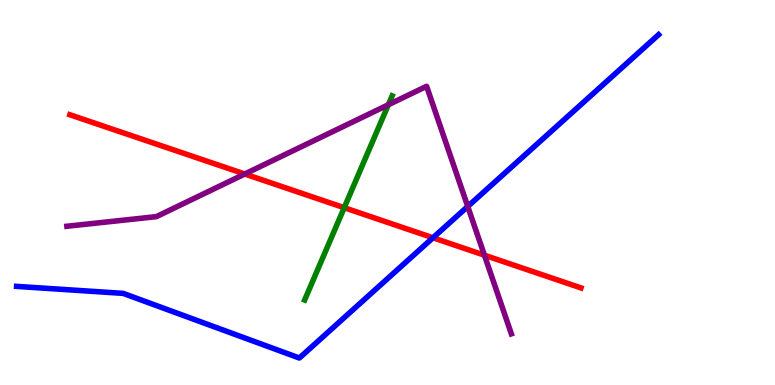[{'lines': ['blue', 'red'], 'intersections': [{'x': 5.59, 'y': 3.82}]}, {'lines': ['green', 'red'], 'intersections': [{'x': 4.44, 'y': 4.61}]}, {'lines': ['purple', 'red'], 'intersections': [{'x': 3.16, 'y': 5.48}, {'x': 6.25, 'y': 3.37}]}, {'lines': ['blue', 'green'], 'intersections': []}, {'lines': ['blue', 'purple'], 'intersections': [{'x': 6.04, 'y': 4.64}]}, {'lines': ['green', 'purple'], 'intersections': [{'x': 5.01, 'y': 7.28}]}]